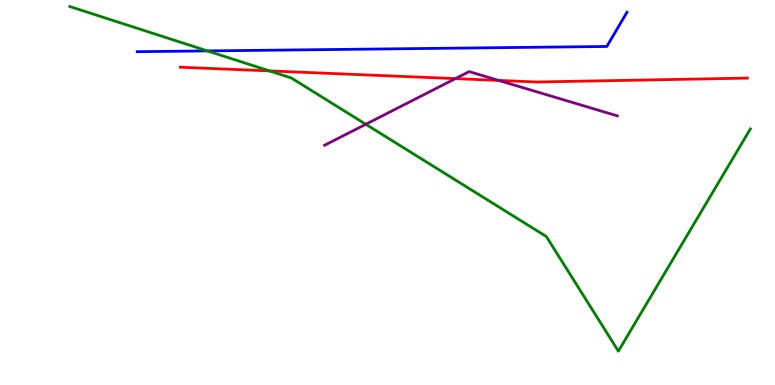[{'lines': ['blue', 'red'], 'intersections': []}, {'lines': ['green', 'red'], 'intersections': [{'x': 3.48, 'y': 8.16}]}, {'lines': ['purple', 'red'], 'intersections': [{'x': 5.88, 'y': 7.96}, {'x': 6.43, 'y': 7.91}]}, {'lines': ['blue', 'green'], 'intersections': [{'x': 2.68, 'y': 8.68}]}, {'lines': ['blue', 'purple'], 'intersections': []}, {'lines': ['green', 'purple'], 'intersections': [{'x': 4.72, 'y': 6.77}]}]